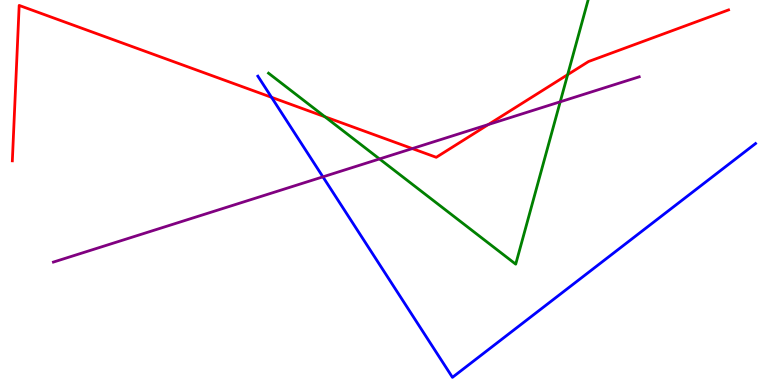[{'lines': ['blue', 'red'], 'intersections': [{'x': 3.5, 'y': 7.47}]}, {'lines': ['green', 'red'], 'intersections': [{'x': 4.19, 'y': 6.97}, {'x': 7.32, 'y': 8.06}]}, {'lines': ['purple', 'red'], 'intersections': [{'x': 5.32, 'y': 6.14}, {'x': 6.3, 'y': 6.77}]}, {'lines': ['blue', 'green'], 'intersections': []}, {'lines': ['blue', 'purple'], 'intersections': [{'x': 4.17, 'y': 5.41}]}, {'lines': ['green', 'purple'], 'intersections': [{'x': 4.9, 'y': 5.87}, {'x': 7.23, 'y': 7.36}]}]